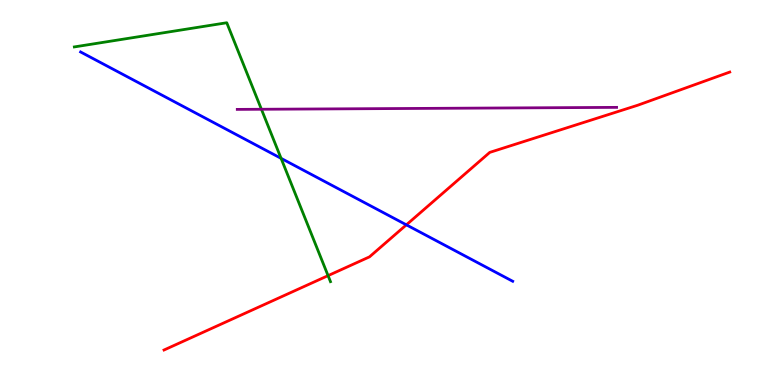[{'lines': ['blue', 'red'], 'intersections': [{'x': 5.24, 'y': 4.16}]}, {'lines': ['green', 'red'], 'intersections': [{'x': 4.23, 'y': 2.84}]}, {'lines': ['purple', 'red'], 'intersections': []}, {'lines': ['blue', 'green'], 'intersections': [{'x': 3.63, 'y': 5.89}]}, {'lines': ['blue', 'purple'], 'intersections': []}, {'lines': ['green', 'purple'], 'intersections': [{'x': 3.37, 'y': 7.16}]}]